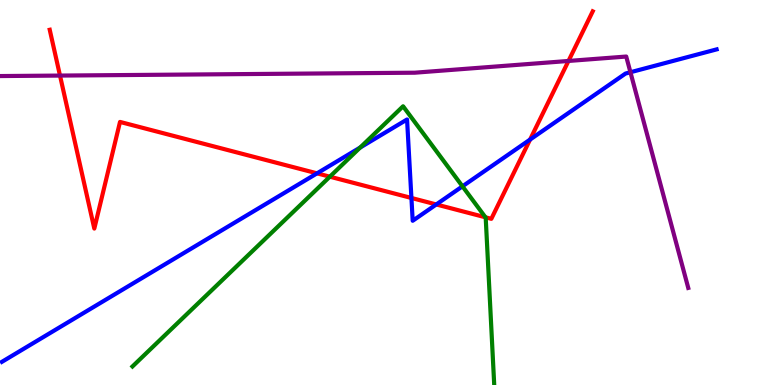[{'lines': ['blue', 'red'], 'intersections': [{'x': 4.09, 'y': 5.5}, {'x': 5.31, 'y': 4.86}, {'x': 5.63, 'y': 4.69}, {'x': 6.84, 'y': 6.37}]}, {'lines': ['green', 'red'], 'intersections': [{'x': 4.26, 'y': 5.41}, {'x': 6.26, 'y': 4.36}]}, {'lines': ['purple', 'red'], 'intersections': [{'x': 0.774, 'y': 8.04}, {'x': 7.34, 'y': 8.42}]}, {'lines': ['blue', 'green'], 'intersections': [{'x': 4.65, 'y': 6.17}, {'x': 5.97, 'y': 5.16}]}, {'lines': ['blue', 'purple'], 'intersections': [{'x': 8.13, 'y': 8.12}]}, {'lines': ['green', 'purple'], 'intersections': []}]